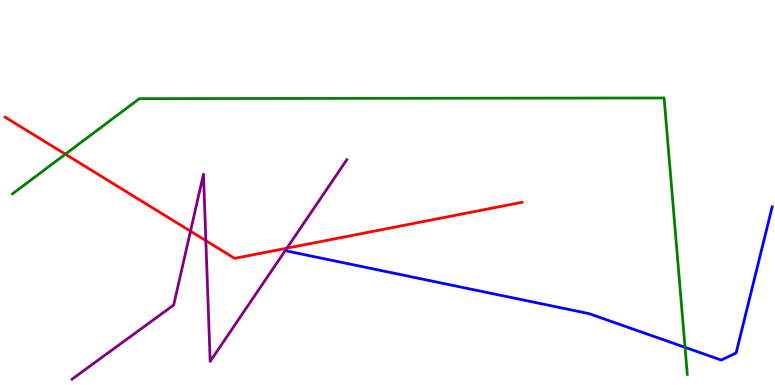[{'lines': ['blue', 'red'], 'intersections': []}, {'lines': ['green', 'red'], 'intersections': [{'x': 0.843, 'y': 6.0}]}, {'lines': ['purple', 'red'], 'intersections': [{'x': 2.46, 'y': 4.0}, {'x': 2.66, 'y': 3.75}, {'x': 3.7, 'y': 3.55}]}, {'lines': ['blue', 'green'], 'intersections': [{'x': 8.84, 'y': 0.978}]}, {'lines': ['blue', 'purple'], 'intersections': []}, {'lines': ['green', 'purple'], 'intersections': []}]